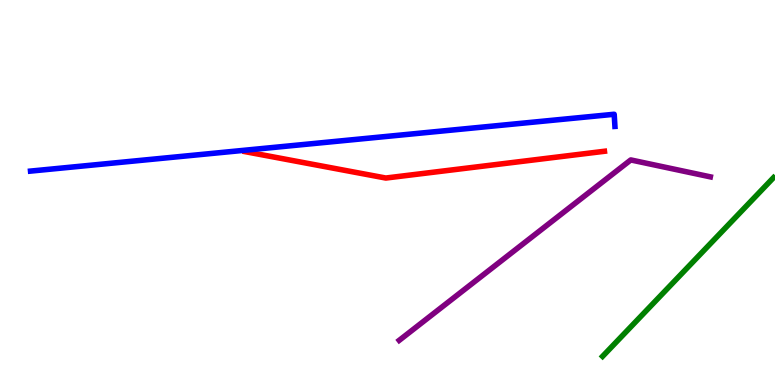[{'lines': ['blue', 'red'], 'intersections': []}, {'lines': ['green', 'red'], 'intersections': []}, {'lines': ['purple', 'red'], 'intersections': []}, {'lines': ['blue', 'green'], 'intersections': []}, {'lines': ['blue', 'purple'], 'intersections': []}, {'lines': ['green', 'purple'], 'intersections': []}]